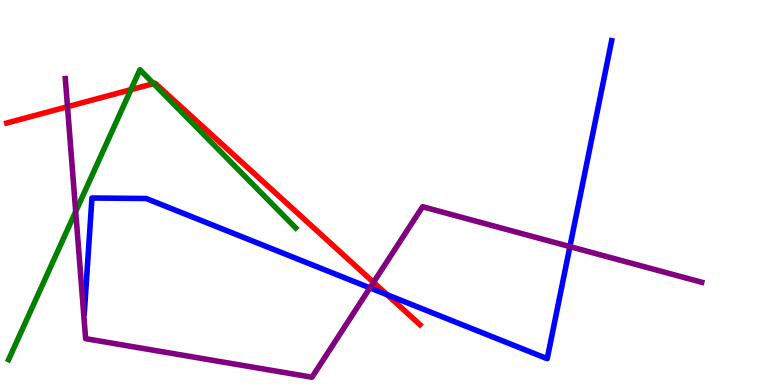[{'lines': ['blue', 'red'], 'intersections': [{'x': 5.0, 'y': 2.34}]}, {'lines': ['green', 'red'], 'intersections': [{'x': 1.69, 'y': 7.67}, {'x': 1.98, 'y': 7.83}]}, {'lines': ['purple', 'red'], 'intersections': [{'x': 0.871, 'y': 7.23}, {'x': 4.82, 'y': 2.67}]}, {'lines': ['blue', 'green'], 'intersections': []}, {'lines': ['blue', 'purple'], 'intersections': [{'x': 4.77, 'y': 2.52}, {'x': 7.35, 'y': 3.59}]}, {'lines': ['green', 'purple'], 'intersections': [{'x': 0.977, 'y': 4.51}]}]